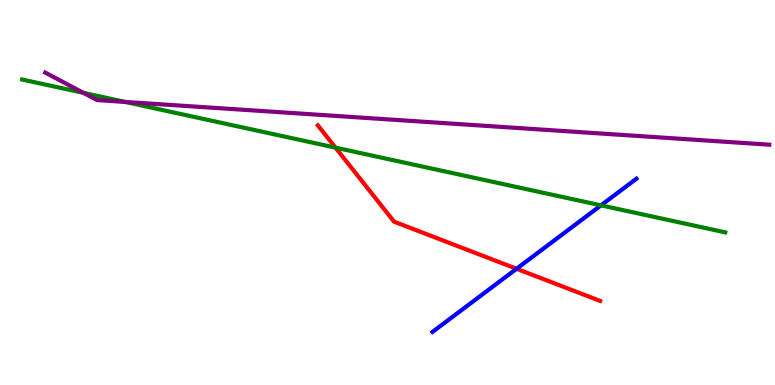[{'lines': ['blue', 'red'], 'intersections': [{'x': 6.67, 'y': 3.02}]}, {'lines': ['green', 'red'], 'intersections': [{'x': 4.33, 'y': 6.17}]}, {'lines': ['purple', 'red'], 'intersections': []}, {'lines': ['blue', 'green'], 'intersections': [{'x': 7.75, 'y': 4.67}]}, {'lines': ['blue', 'purple'], 'intersections': []}, {'lines': ['green', 'purple'], 'intersections': [{'x': 1.08, 'y': 7.59}, {'x': 1.62, 'y': 7.35}]}]